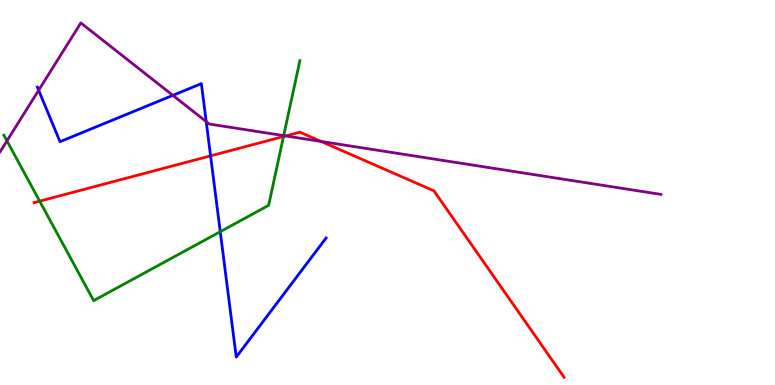[{'lines': ['blue', 'red'], 'intersections': [{'x': 2.72, 'y': 5.95}]}, {'lines': ['green', 'red'], 'intersections': [{'x': 0.512, 'y': 4.78}, {'x': 3.66, 'y': 6.45}]}, {'lines': ['purple', 'red'], 'intersections': [{'x': 3.69, 'y': 6.47}, {'x': 4.14, 'y': 6.33}]}, {'lines': ['blue', 'green'], 'intersections': [{'x': 2.84, 'y': 3.98}]}, {'lines': ['blue', 'purple'], 'intersections': [{'x': 0.499, 'y': 7.66}, {'x': 2.23, 'y': 7.52}, {'x': 2.66, 'y': 6.84}]}, {'lines': ['green', 'purple'], 'intersections': [{'x': 0.0897, 'y': 6.34}, {'x': 3.66, 'y': 6.48}]}]